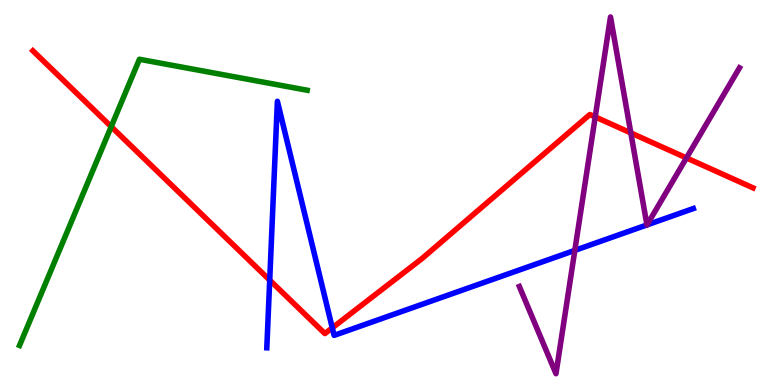[{'lines': ['blue', 'red'], 'intersections': [{'x': 3.48, 'y': 2.72}, {'x': 4.29, 'y': 1.48}]}, {'lines': ['green', 'red'], 'intersections': [{'x': 1.43, 'y': 6.71}]}, {'lines': ['purple', 'red'], 'intersections': [{'x': 7.68, 'y': 6.96}, {'x': 8.14, 'y': 6.55}, {'x': 8.86, 'y': 5.9}]}, {'lines': ['blue', 'green'], 'intersections': []}, {'lines': ['blue', 'purple'], 'intersections': [{'x': 7.42, 'y': 3.5}, {'x': 8.35, 'y': 4.16}, {'x': 8.35, 'y': 4.16}]}, {'lines': ['green', 'purple'], 'intersections': []}]